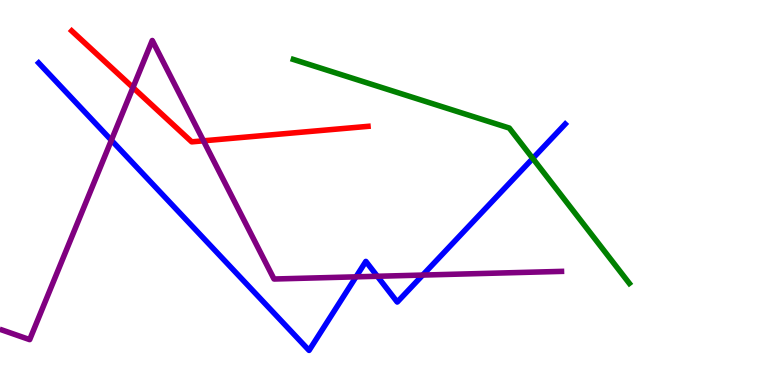[{'lines': ['blue', 'red'], 'intersections': []}, {'lines': ['green', 'red'], 'intersections': []}, {'lines': ['purple', 'red'], 'intersections': [{'x': 1.72, 'y': 7.73}, {'x': 2.63, 'y': 6.34}]}, {'lines': ['blue', 'green'], 'intersections': [{'x': 6.87, 'y': 5.88}]}, {'lines': ['blue', 'purple'], 'intersections': [{'x': 1.44, 'y': 6.36}, {'x': 4.59, 'y': 2.81}, {'x': 4.87, 'y': 2.82}, {'x': 5.45, 'y': 2.86}]}, {'lines': ['green', 'purple'], 'intersections': []}]